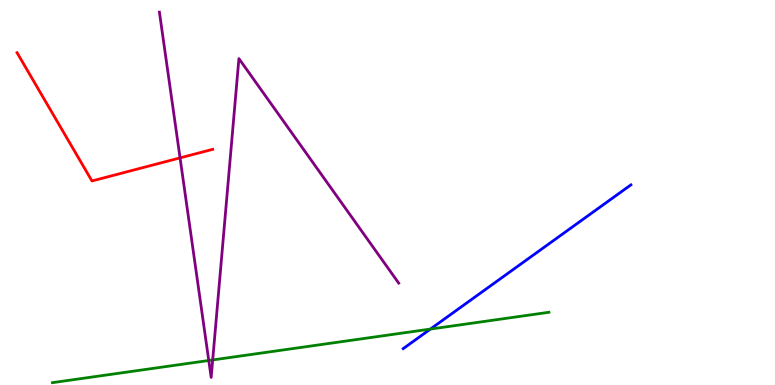[{'lines': ['blue', 'red'], 'intersections': []}, {'lines': ['green', 'red'], 'intersections': []}, {'lines': ['purple', 'red'], 'intersections': [{'x': 2.32, 'y': 5.9}]}, {'lines': ['blue', 'green'], 'intersections': [{'x': 5.55, 'y': 1.45}]}, {'lines': ['blue', 'purple'], 'intersections': []}, {'lines': ['green', 'purple'], 'intersections': [{'x': 2.69, 'y': 0.637}, {'x': 2.74, 'y': 0.651}]}]